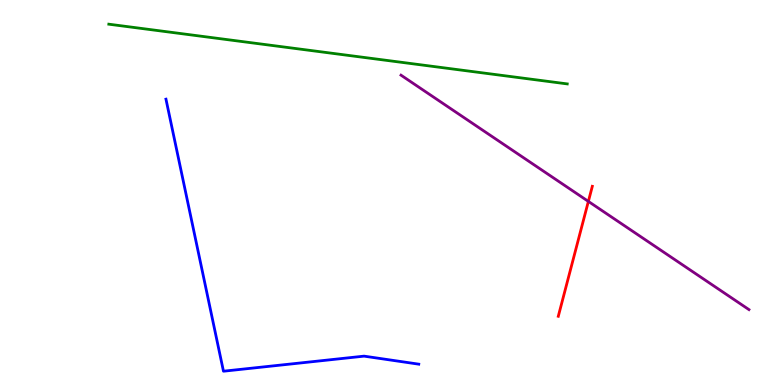[{'lines': ['blue', 'red'], 'intersections': []}, {'lines': ['green', 'red'], 'intersections': []}, {'lines': ['purple', 'red'], 'intersections': [{'x': 7.59, 'y': 4.77}]}, {'lines': ['blue', 'green'], 'intersections': []}, {'lines': ['blue', 'purple'], 'intersections': []}, {'lines': ['green', 'purple'], 'intersections': []}]